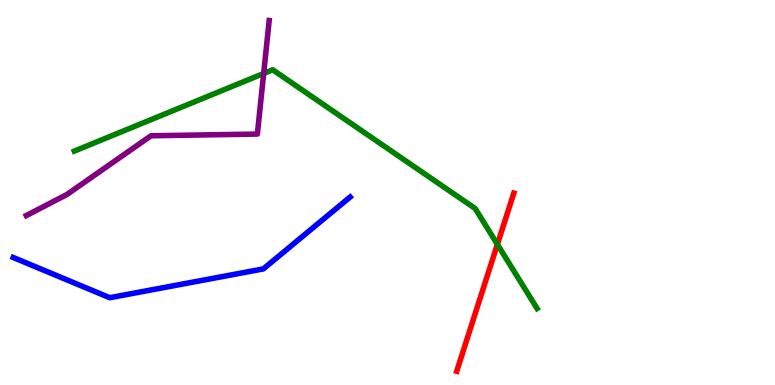[{'lines': ['blue', 'red'], 'intersections': []}, {'lines': ['green', 'red'], 'intersections': [{'x': 6.42, 'y': 3.65}]}, {'lines': ['purple', 'red'], 'intersections': []}, {'lines': ['blue', 'green'], 'intersections': []}, {'lines': ['blue', 'purple'], 'intersections': []}, {'lines': ['green', 'purple'], 'intersections': [{'x': 3.4, 'y': 8.09}]}]